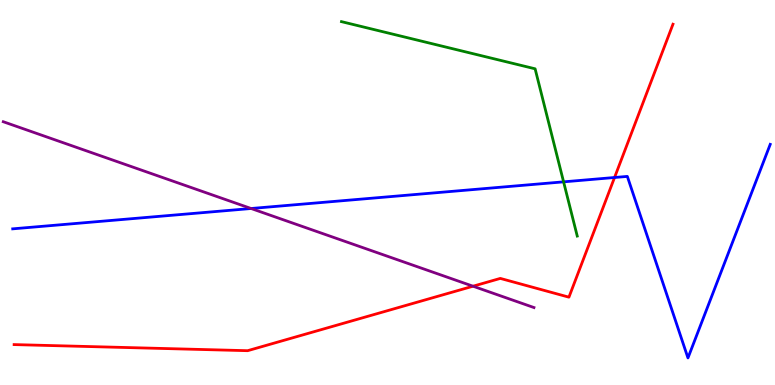[{'lines': ['blue', 'red'], 'intersections': [{'x': 7.93, 'y': 5.39}]}, {'lines': ['green', 'red'], 'intersections': []}, {'lines': ['purple', 'red'], 'intersections': [{'x': 6.1, 'y': 2.57}]}, {'lines': ['blue', 'green'], 'intersections': [{'x': 7.27, 'y': 5.28}]}, {'lines': ['blue', 'purple'], 'intersections': [{'x': 3.24, 'y': 4.58}]}, {'lines': ['green', 'purple'], 'intersections': []}]